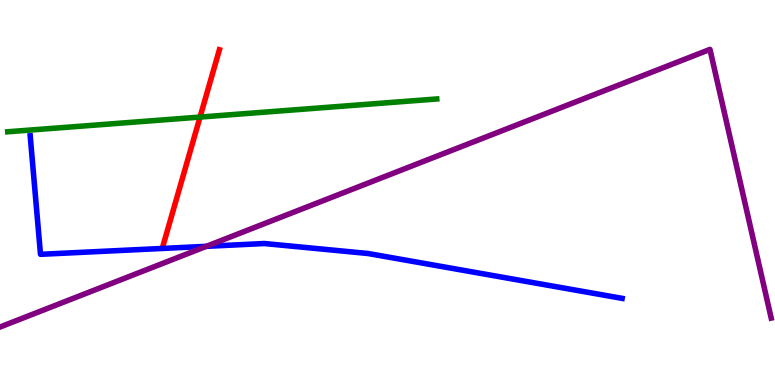[{'lines': ['blue', 'red'], 'intersections': []}, {'lines': ['green', 'red'], 'intersections': [{'x': 2.58, 'y': 6.96}]}, {'lines': ['purple', 'red'], 'intersections': []}, {'lines': ['blue', 'green'], 'intersections': []}, {'lines': ['blue', 'purple'], 'intersections': [{'x': 2.66, 'y': 3.6}]}, {'lines': ['green', 'purple'], 'intersections': []}]